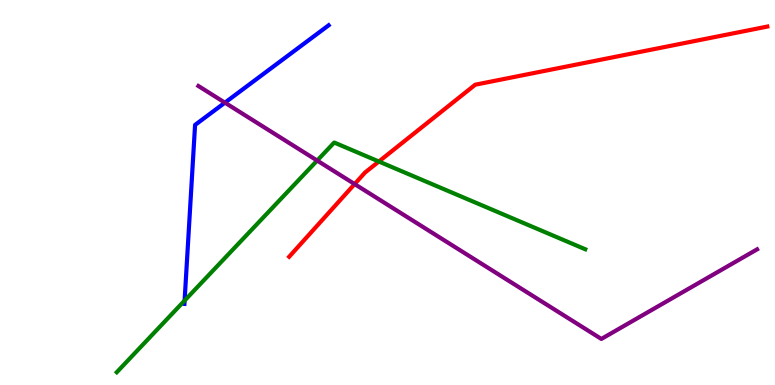[{'lines': ['blue', 'red'], 'intersections': []}, {'lines': ['green', 'red'], 'intersections': [{'x': 4.89, 'y': 5.8}]}, {'lines': ['purple', 'red'], 'intersections': [{'x': 4.58, 'y': 5.22}]}, {'lines': ['blue', 'green'], 'intersections': [{'x': 2.38, 'y': 2.19}]}, {'lines': ['blue', 'purple'], 'intersections': [{'x': 2.9, 'y': 7.33}]}, {'lines': ['green', 'purple'], 'intersections': [{'x': 4.09, 'y': 5.83}]}]